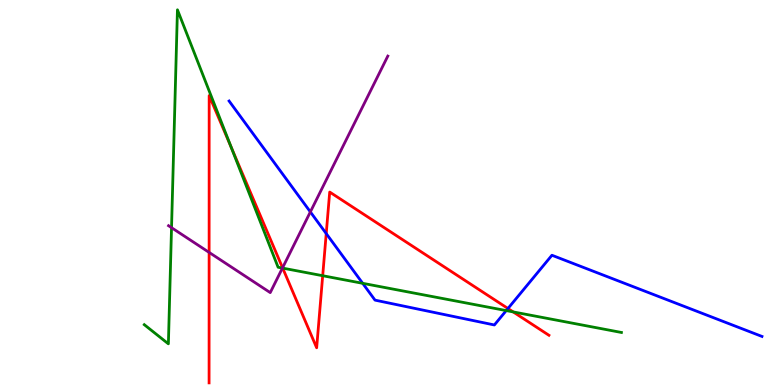[{'lines': ['blue', 'red'], 'intersections': [{'x': 4.21, 'y': 3.93}, {'x': 6.55, 'y': 1.99}]}, {'lines': ['green', 'red'], 'intersections': [{'x': 2.98, 'y': 6.18}, {'x': 3.65, 'y': 3.04}, {'x': 4.16, 'y': 2.84}, {'x': 6.62, 'y': 1.9}]}, {'lines': ['purple', 'red'], 'intersections': [{'x': 2.7, 'y': 3.44}, {'x': 3.65, 'y': 3.04}]}, {'lines': ['blue', 'green'], 'intersections': [{'x': 4.68, 'y': 2.64}, {'x': 6.53, 'y': 1.93}]}, {'lines': ['blue', 'purple'], 'intersections': [{'x': 4.0, 'y': 4.5}]}, {'lines': ['green', 'purple'], 'intersections': [{'x': 2.21, 'y': 4.09}, {'x': 3.64, 'y': 3.04}]}]